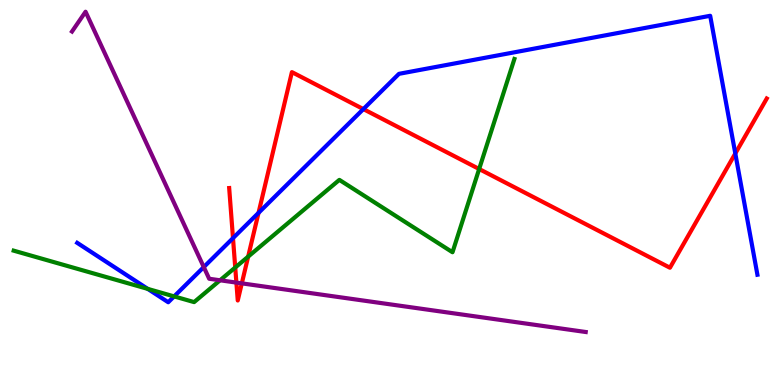[{'lines': ['blue', 'red'], 'intersections': [{'x': 3.01, 'y': 3.81}, {'x': 3.34, 'y': 4.47}, {'x': 4.69, 'y': 7.17}, {'x': 9.49, 'y': 6.01}]}, {'lines': ['green', 'red'], 'intersections': [{'x': 3.04, 'y': 3.05}, {'x': 3.2, 'y': 3.33}, {'x': 6.18, 'y': 5.61}]}, {'lines': ['purple', 'red'], 'intersections': [{'x': 3.05, 'y': 2.66}, {'x': 3.12, 'y': 2.64}]}, {'lines': ['blue', 'green'], 'intersections': [{'x': 1.91, 'y': 2.5}, {'x': 2.25, 'y': 2.3}]}, {'lines': ['blue', 'purple'], 'intersections': [{'x': 2.63, 'y': 3.06}]}, {'lines': ['green', 'purple'], 'intersections': [{'x': 2.84, 'y': 2.72}]}]